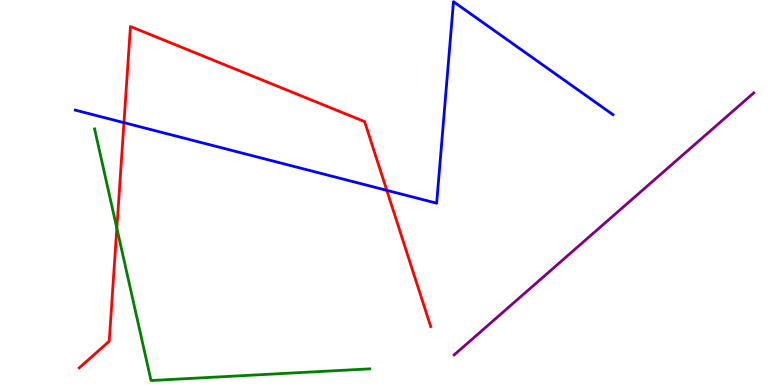[{'lines': ['blue', 'red'], 'intersections': [{'x': 1.6, 'y': 6.81}, {'x': 4.99, 'y': 5.06}]}, {'lines': ['green', 'red'], 'intersections': [{'x': 1.51, 'y': 4.07}]}, {'lines': ['purple', 'red'], 'intersections': []}, {'lines': ['blue', 'green'], 'intersections': []}, {'lines': ['blue', 'purple'], 'intersections': []}, {'lines': ['green', 'purple'], 'intersections': []}]